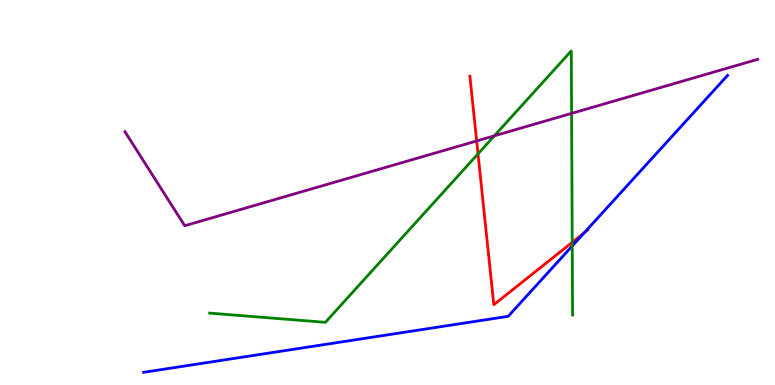[{'lines': ['blue', 'red'], 'intersections': [{'x': 7.54, 'y': 3.96}]}, {'lines': ['green', 'red'], 'intersections': [{'x': 6.17, 'y': 6.0}, {'x': 7.38, 'y': 3.71}]}, {'lines': ['purple', 'red'], 'intersections': [{'x': 6.15, 'y': 6.34}]}, {'lines': ['blue', 'green'], 'intersections': [{'x': 7.38, 'y': 3.61}]}, {'lines': ['blue', 'purple'], 'intersections': []}, {'lines': ['green', 'purple'], 'intersections': [{'x': 6.38, 'y': 6.47}, {'x': 7.38, 'y': 7.05}]}]